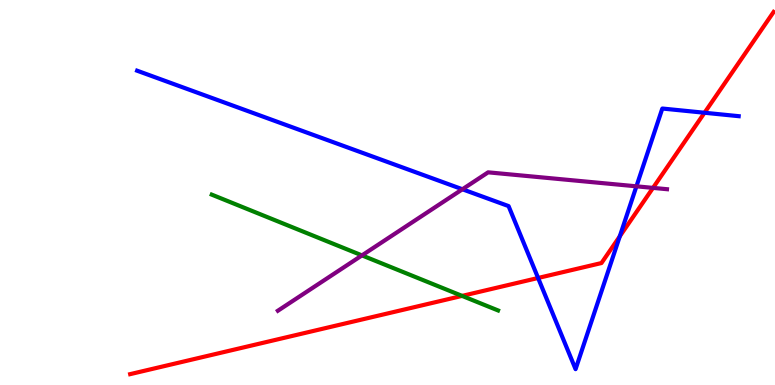[{'lines': ['blue', 'red'], 'intersections': [{'x': 6.94, 'y': 2.78}, {'x': 8.0, 'y': 3.86}, {'x': 9.09, 'y': 7.07}]}, {'lines': ['green', 'red'], 'intersections': [{'x': 5.96, 'y': 2.31}]}, {'lines': ['purple', 'red'], 'intersections': [{'x': 8.43, 'y': 5.12}]}, {'lines': ['blue', 'green'], 'intersections': []}, {'lines': ['blue', 'purple'], 'intersections': [{'x': 5.97, 'y': 5.08}, {'x': 8.21, 'y': 5.16}]}, {'lines': ['green', 'purple'], 'intersections': [{'x': 4.67, 'y': 3.37}]}]